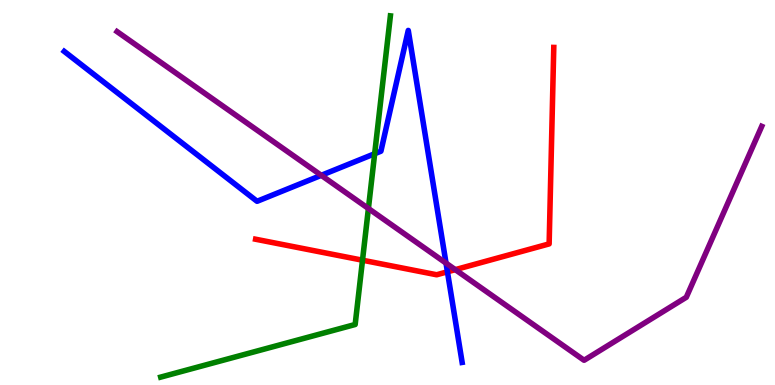[{'lines': ['blue', 'red'], 'intersections': [{'x': 5.77, 'y': 2.94}]}, {'lines': ['green', 'red'], 'intersections': [{'x': 4.68, 'y': 3.24}]}, {'lines': ['purple', 'red'], 'intersections': [{'x': 5.87, 'y': 3.0}]}, {'lines': ['blue', 'green'], 'intersections': [{'x': 4.83, 'y': 6.01}]}, {'lines': ['blue', 'purple'], 'intersections': [{'x': 4.15, 'y': 5.45}, {'x': 5.76, 'y': 3.17}]}, {'lines': ['green', 'purple'], 'intersections': [{'x': 4.75, 'y': 4.58}]}]